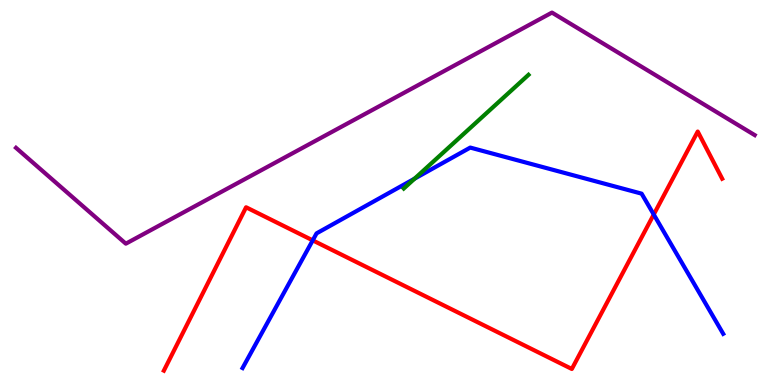[{'lines': ['blue', 'red'], 'intersections': [{'x': 4.04, 'y': 3.76}, {'x': 8.44, 'y': 4.43}]}, {'lines': ['green', 'red'], 'intersections': []}, {'lines': ['purple', 'red'], 'intersections': []}, {'lines': ['blue', 'green'], 'intersections': [{'x': 5.35, 'y': 5.36}]}, {'lines': ['blue', 'purple'], 'intersections': []}, {'lines': ['green', 'purple'], 'intersections': []}]